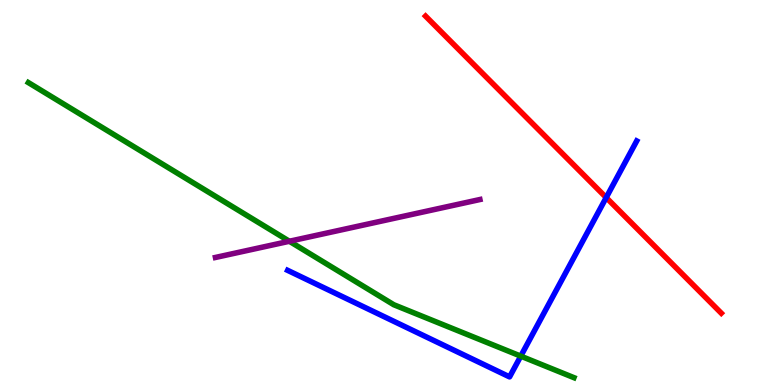[{'lines': ['blue', 'red'], 'intersections': [{'x': 7.82, 'y': 4.87}]}, {'lines': ['green', 'red'], 'intersections': []}, {'lines': ['purple', 'red'], 'intersections': []}, {'lines': ['blue', 'green'], 'intersections': [{'x': 6.72, 'y': 0.75}]}, {'lines': ['blue', 'purple'], 'intersections': []}, {'lines': ['green', 'purple'], 'intersections': [{'x': 3.73, 'y': 3.73}]}]